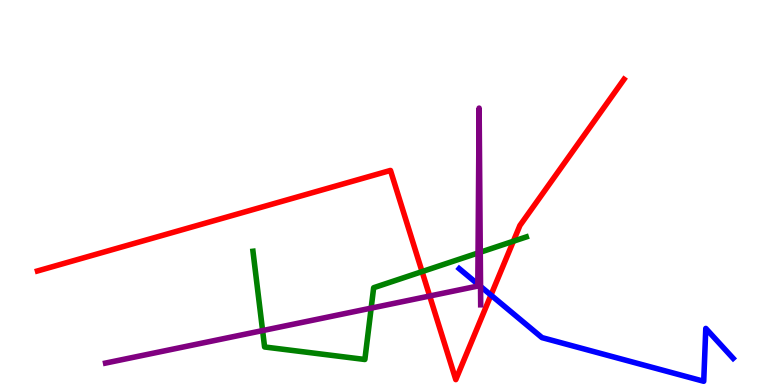[{'lines': ['blue', 'red'], 'intersections': [{'x': 6.33, 'y': 2.34}]}, {'lines': ['green', 'red'], 'intersections': [{'x': 5.45, 'y': 2.95}, {'x': 6.62, 'y': 3.73}]}, {'lines': ['purple', 'red'], 'intersections': [{'x': 5.54, 'y': 2.31}]}, {'lines': ['blue', 'green'], 'intersections': []}, {'lines': ['blue', 'purple'], 'intersections': [{'x': 6.17, 'y': 2.62}, {'x': 6.2, 'y': 2.56}]}, {'lines': ['green', 'purple'], 'intersections': [{'x': 3.39, 'y': 1.41}, {'x': 4.79, 'y': 2.0}, {'x': 6.17, 'y': 3.43}, {'x': 6.2, 'y': 3.45}]}]